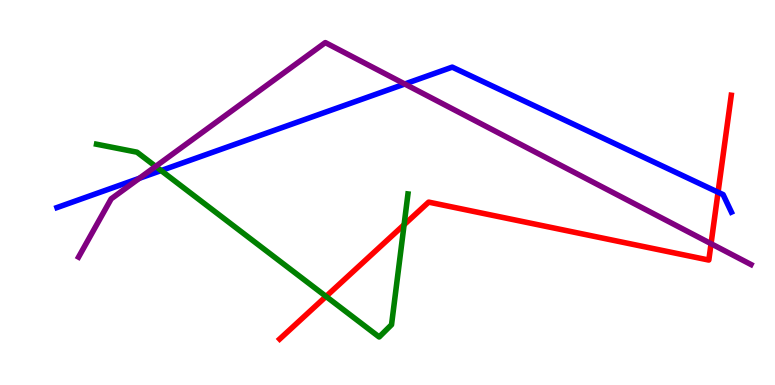[{'lines': ['blue', 'red'], 'intersections': [{'x': 9.27, 'y': 5.01}]}, {'lines': ['green', 'red'], 'intersections': [{'x': 4.21, 'y': 2.3}, {'x': 5.21, 'y': 4.16}]}, {'lines': ['purple', 'red'], 'intersections': [{'x': 9.17, 'y': 3.67}]}, {'lines': ['blue', 'green'], 'intersections': [{'x': 2.08, 'y': 5.57}]}, {'lines': ['blue', 'purple'], 'intersections': [{'x': 1.8, 'y': 5.37}, {'x': 5.22, 'y': 7.82}]}, {'lines': ['green', 'purple'], 'intersections': [{'x': 2.01, 'y': 5.68}]}]